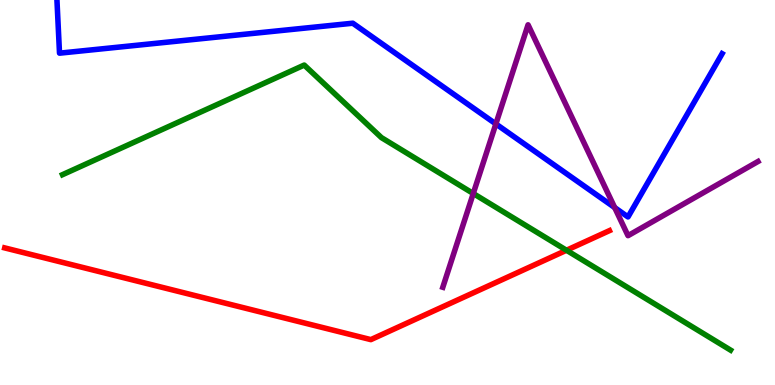[{'lines': ['blue', 'red'], 'intersections': []}, {'lines': ['green', 'red'], 'intersections': [{'x': 7.31, 'y': 3.5}]}, {'lines': ['purple', 'red'], 'intersections': []}, {'lines': ['blue', 'green'], 'intersections': []}, {'lines': ['blue', 'purple'], 'intersections': [{'x': 6.4, 'y': 6.78}, {'x': 7.93, 'y': 4.61}]}, {'lines': ['green', 'purple'], 'intersections': [{'x': 6.11, 'y': 4.97}]}]